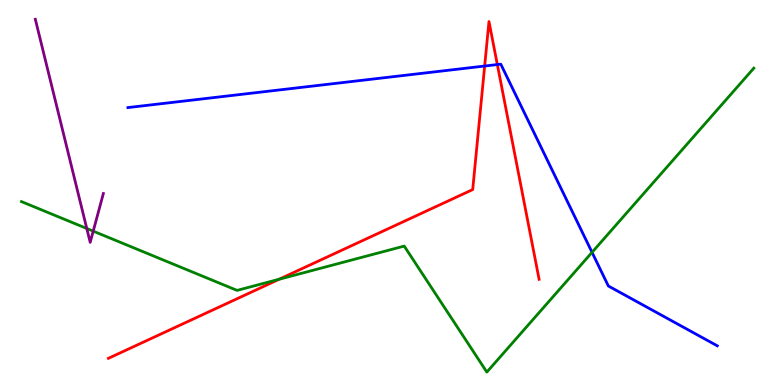[{'lines': ['blue', 'red'], 'intersections': [{'x': 6.25, 'y': 8.28}, {'x': 6.42, 'y': 8.32}]}, {'lines': ['green', 'red'], 'intersections': [{'x': 3.6, 'y': 2.75}]}, {'lines': ['purple', 'red'], 'intersections': []}, {'lines': ['blue', 'green'], 'intersections': [{'x': 7.64, 'y': 3.45}]}, {'lines': ['blue', 'purple'], 'intersections': []}, {'lines': ['green', 'purple'], 'intersections': [{'x': 1.12, 'y': 4.06}, {'x': 1.2, 'y': 4.0}]}]